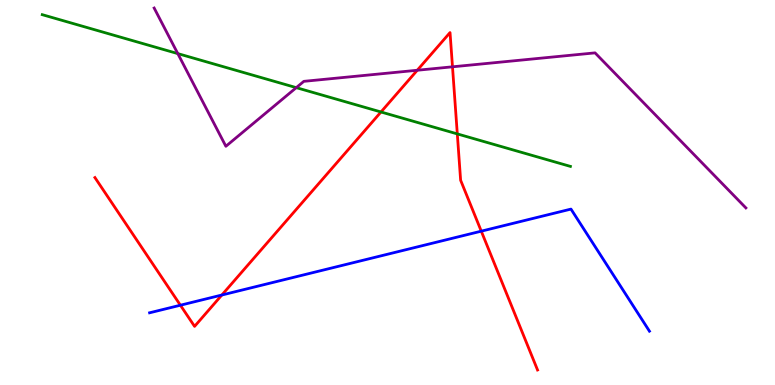[{'lines': ['blue', 'red'], 'intersections': [{'x': 2.33, 'y': 2.07}, {'x': 2.86, 'y': 2.34}, {'x': 6.21, 'y': 4.0}]}, {'lines': ['green', 'red'], 'intersections': [{'x': 4.92, 'y': 7.09}, {'x': 5.9, 'y': 6.52}]}, {'lines': ['purple', 'red'], 'intersections': [{'x': 5.38, 'y': 8.18}, {'x': 5.84, 'y': 8.26}]}, {'lines': ['blue', 'green'], 'intersections': []}, {'lines': ['blue', 'purple'], 'intersections': []}, {'lines': ['green', 'purple'], 'intersections': [{'x': 2.29, 'y': 8.61}, {'x': 3.82, 'y': 7.72}]}]